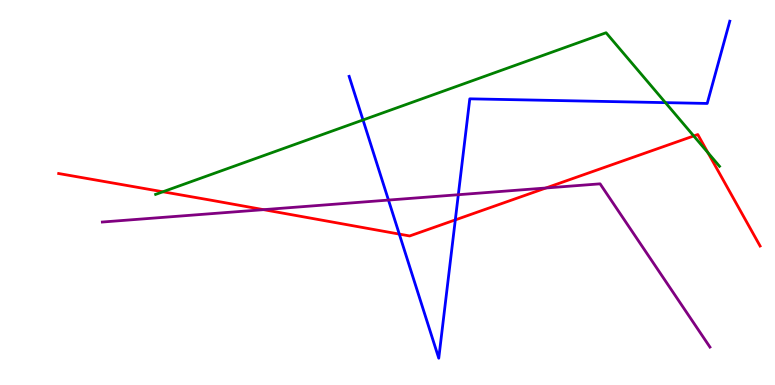[{'lines': ['blue', 'red'], 'intersections': [{'x': 5.15, 'y': 3.92}, {'x': 5.87, 'y': 4.29}]}, {'lines': ['green', 'red'], 'intersections': [{'x': 2.1, 'y': 5.02}, {'x': 8.95, 'y': 6.47}, {'x': 9.13, 'y': 6.04}]}, {'lines': ['purple', 'red'], 'intersections': [{'x': 3.4, 'y': 4.55}, {'x': 7.04, 'y': 5.12}]}, {'lines': ['blue', 'green'], 'intersections': [{'x': 4.68, 'y': 6.88}, {'x': 8.59, 'y': 7.33}]}, {'lines': ['blue', 'purple'], 'intersections': [{'x': 5.01, 'y': 4.8}, {'x': 5.91, 'y': 4.94}]}, {'lines': ['green', 'purple'], 'intersections': []}]